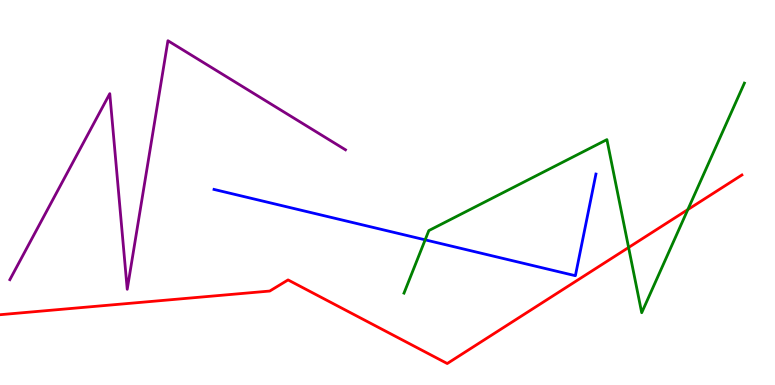[{'lines': ['blue', 'red'], 'intersections': []}, {'lines': ['green', 'red'], 'intersections': [{'x': 8.11, 'y': 3.57}, {'x': 8.88, 'y': 4.56}]}, {'lines': ['purple', 'red'], 'intersections': []}, {'lines': ['blue', 'green'], 'intersections': [{'x': 5.49, 'y': 3.77}]}, {'lines': ['blue', 'purple'], 'intersections': []}, {'lines': ['green', 'purple'], 'intersections': []}]